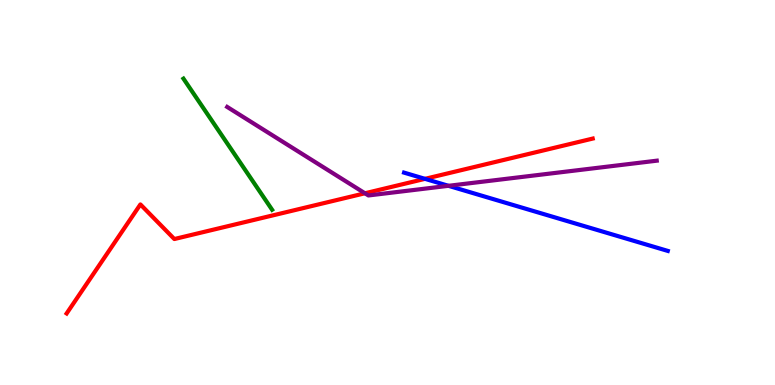[{'lines': ['blue', 'red'], 'intersections': [{'x': 5.48, 'y': 5.35}]}, {'lines': ['green', 'red'], 'intersections': []}, {'lines': ['purple', 'red'], 'intersections': [{'x': 4.71, 'y': 4.98}]}, {'lines': ['blue', 'green'], 'intersections': []}, {'lines': ['blue', 'purple'], 'intersections': [{'x': 5.79, 'y': 5.17}]}, {'lines': ['green', 'purple'], 'intersections': []}]